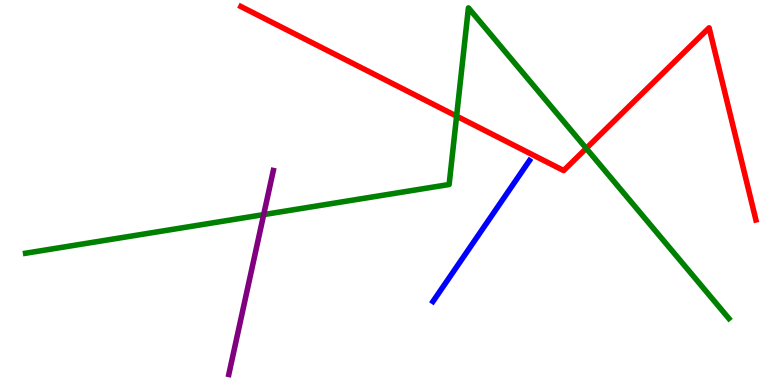[{'lines': ['blue', 'red'], 'intersections': []}, {'lines': ['green', 'red'], 'intersections': [{'x': 5.89, 'y': 6.98}, {'x': 7.56, 'y': 6.15}]}, {'lines': ['purple', 'red'], 'intersections': []}, {'lines': ['blue', 'green'], 'intersections': []}, {'lines': ['blue', 'purple'], 'intersections': []}, {'lines': ['green', 'purple'], 'intersections': [{'x': 3.4, 'y': 4.43}]}]